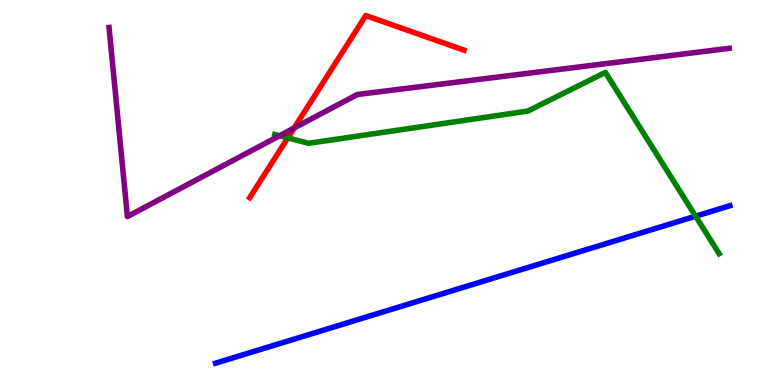[{'lines': ['blue', 'red'], 'intersections': []}, {'lines': ['green', 'red'], 'intersections': [{'x': 3.71, 'y': 6.42}]}, {'lines': ['purple', 'red'], 'intersections': [{'x': 3.79, 'y': 6.67}]}, {'lines': ['blue', 'green'], 'intersections': [{'x': 8.98, 'y': 4.38}]}, {'lines': ['blue', 'purple'], 'intersections': []}, {'lines': ['green', 'purple'], 'intersections': [{'x': 3.61, 'y': 6.47}]}]